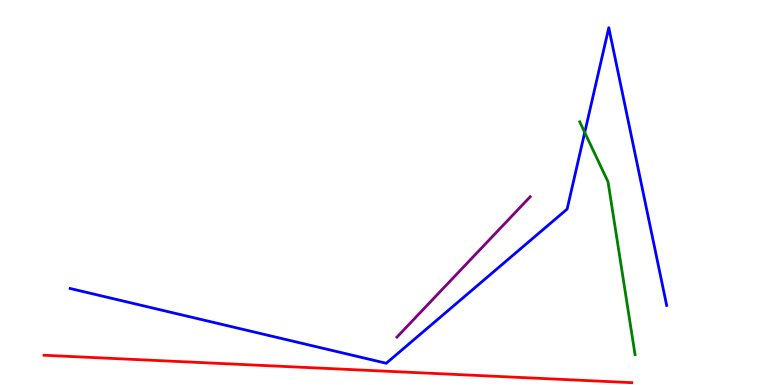[{'lines': ['blue', 'red'], 'intersections': []}, {'lines': ['green', 'red'], 'intersections': []}, {'lines': ['purple', 'red'], 'intersections': []}, {'lines': ['blue', 'green'], 'intersections': [{'x': 7.54, 'y': 6.56}]}, {'lines': ['blue', 'purple'], 'intersections': []}, {'lines': ['green', 'purple'], 'intersections': []}]